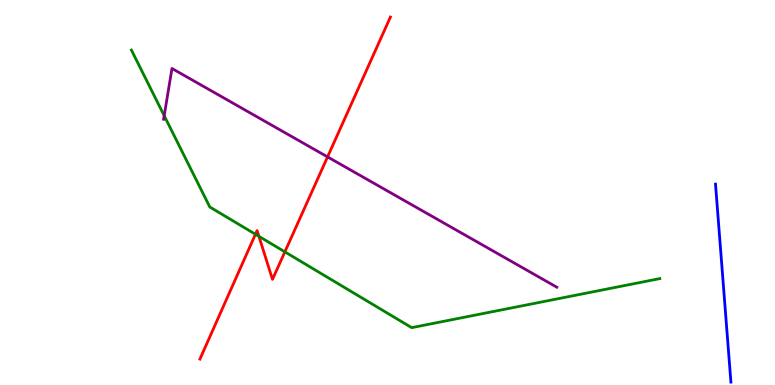[{'lines': ['blue', 'red'], 'intersections': []}, {'lines': ['green', 'red'], 'intersections': [{'x': 3.3, 'y': 3.92}, {'x': 3.34, 'y': 3.86}, {'x': 3.68, 'y': 3.46}]}, {'lines': ['purple', 'red'], 'intersections': [{'x': 4.23, 'y': 5.92}]}, {'lines': ['blue', 'green'], 'intersections': []}, {'lines': ['blue', 'purple'], 'intersections': []}, {'lines': ['green', 'purple'], 'intersections': [{'x': 2.12, 'y': 7.0}]}]